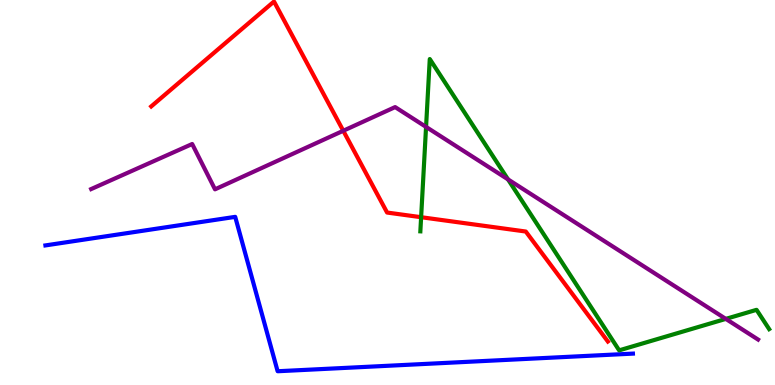[{'lines': ['blue', 'red'], 'intersections': []}, {'lines': ['green', 'red'], 'intersections': [{'x': 5.43, 'y': 4.36}]}, {'lines': ['purple', 'red'], 'intersections': [{'x': 4.43, 'y': 6.6}]}, {'lines': ['blue', 'green'], 'intersections': []}, {'lines': ['blue', 'purple'], 'intersections': []}, {'lines': ['green', 'purple'], 'intersections': [{'x': 5.5, 'y': 6.7}, {'x': 6.56, 'y': 5.34}, {'x': 9.37, 'y': 1.72}]}]